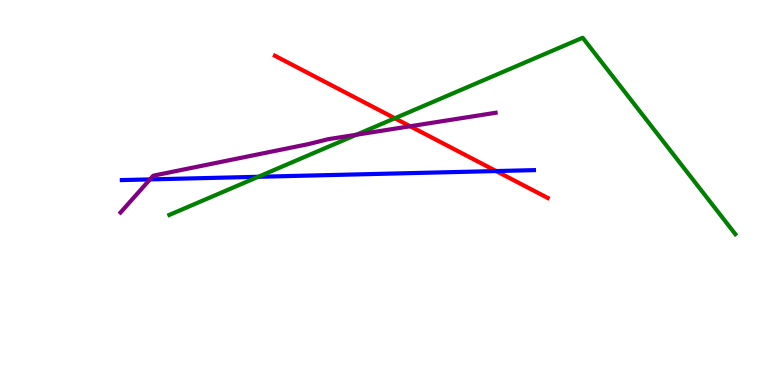[{'lines': ['blue', 'red'], 'intersections': [{'x': 6.4, 'y': 5.56}]}, {'lines': ['green', 'red'], 'intersections': [{'x': 5.09, 'y': 6.93}]}, {'lines': ['purple', 'red'], 'intersections': [{'x': 5.29, 'y': 6.72}]}, {'lines': ['blue', 'green'], 'intersections': [{'x': 3.33, 'y': 5.41}]}, {'lines': ['blue', 'purple'], 'intersections': [{'x': 1.94, 'y': 5.34}]}, {'lines': ['green', 'purple'], 'intersections': [{'x': 4.6, 'y': 6.5}]}]